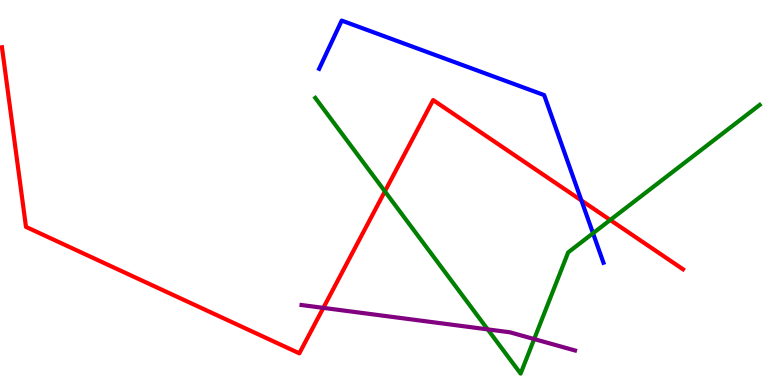[{'lines': ['blue', 'red'], 'intersections': [{'x': 7.5, 'y': 4.79}]}, {'lines': ['green', 'red'], 'intersections': [{'x': 4.97, 'y': 5.03}, {'x': 7.87, 'y': 4.29}]}, {'lines': ['purple', 'red'], 'intersections': [{'x': 4.17, 'y': 2.0}]}, {'lines': ['blue', 'green'], 'intersections': [{'x': 7.65, 'y': 3.94}]}, {'lines': ['blue', 'purple'], 'intersections': []}, {'lines': ['green', 'purple'], 'intersections': [{'x': 6.29, 'y': 1.44}, {'x': 6.89, 'y': 1.19}]}]